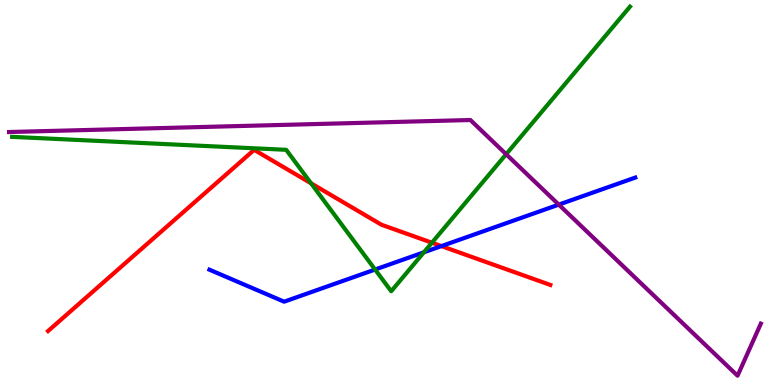[{'lines': ['blue', 'red'], 'intersections': [{'x': 5.7, 'y': 3.61}]}, {'lines': ['green', 'red'], 'intersections': [{'x': 4.01, 'y': 5.24}, {'x': 5.57, 'y': 3.7}]}, {'lines': ['purple', 'red'], 'intersections': []}, {'lines': ['blue', 'green'], 'intersections': [{'x': 4.84, 'y': 3.0}, {'x': 5.47, 'y': 3.45}]}, {'lines': ['blue', 'purple'], 'intersections': [{'x': 7.21, 'y': 4.69}]}, {'lines': ['green', 'purple'], 'intersections': [{'x': 6.53, 'y': 5.99}]}]